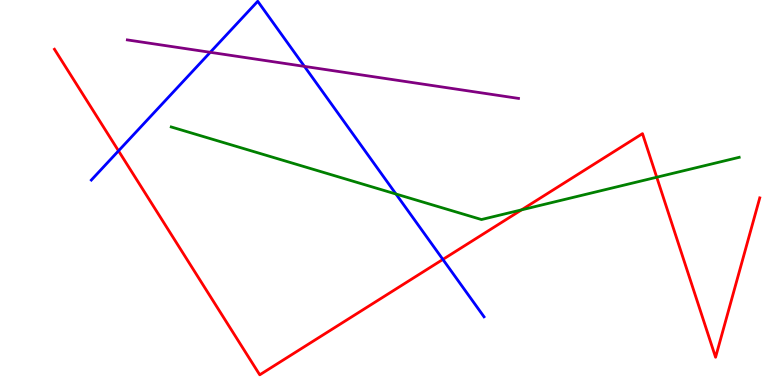[{'lines': ['blue', 'red'], 'intersections': [{'x': 1.53, 'y': 6.08}, {'x': 5.71, 'y': 3.26}]}, {'lines': ['green', 'red'], 'intersections': [{'x': 6.73, 'y': 4.55}, {'x': 8.47, 'y': 5.4}]}, {'lines': ['purple', 'red'], 'intersections': []}, {'lines': ['blue', 'green'], 'intersections': [{'x': 5.11, 'y': 4.96}]}, {'lines': ['blue', 'purple'], 'intersections': [{'x': 2.71, 'y': 8.64}, {'x': 3.93, 'y': 8.28}]}, {'lines': ['green', 'purple'], 'intersections': []}]